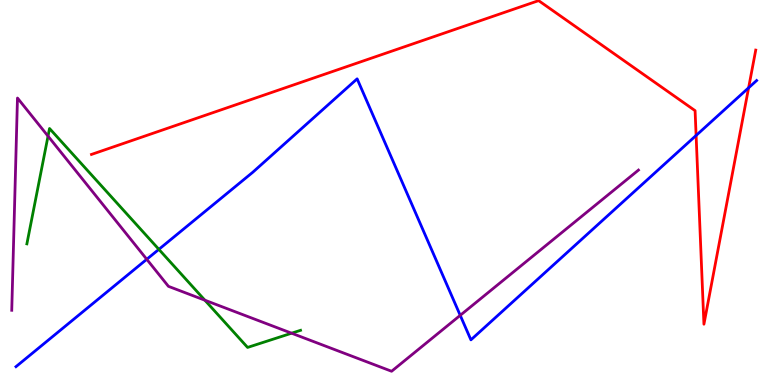[{'lines': ['blue', 'red'], 'intersections': [{'x': 8.98, 'y': 6.48}, {'x': 9.66, 'y': 7.72}]}, {'lines': ['green', 'red'], 'intersections': []}, {'lines': ['purple', 'red'], 'intersections': []}, {'lines': ['blue', 'green'], 'intersections': [{'x': 2.05, 'y': 3.52}]}, {'lines': ['blue', 'purple'], 'intersections': [{'x': 1.89, 'y': 3.27}, {'x': 5.94, 'y': 1.81}]}, {'lines': ['green', 'purple'], 'intersections': [{'x': 0.62, 'y': 6.46}, {'x': 2.64, 'y': 2.2}, {'x': 3.76, 'y': 1.35}]}]